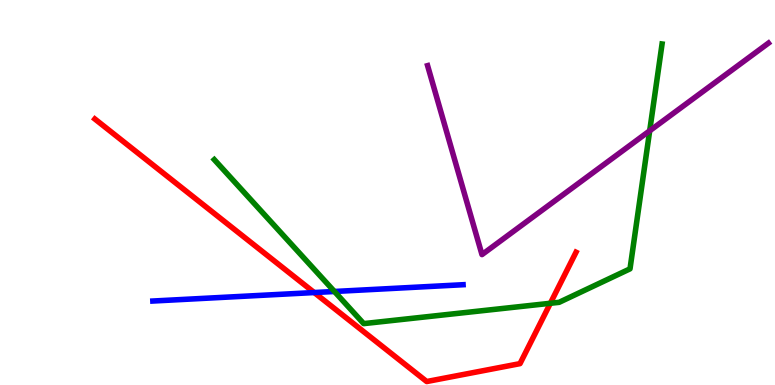[{'lines': ['blue', 'red'], 'intersections': [{'x': 4.05, 'y': 2.4}]}, {'lines': ['green', 'red'], 'intersections': [{'x': 7.1, 'y': 2.12}]}, {'lines': ['purple', 'red'], 'intersections': []}, {'lines': ['blue', 'green'], 'intersections': [{'x': 4.32, 'y': 2.43}]}, {'lines': ['blue', 'purple'], 'intersections': []}, {'lines': ['green', 'purple'], 'intersections': [{'x': 8.38, 'y': 6.6}]}]